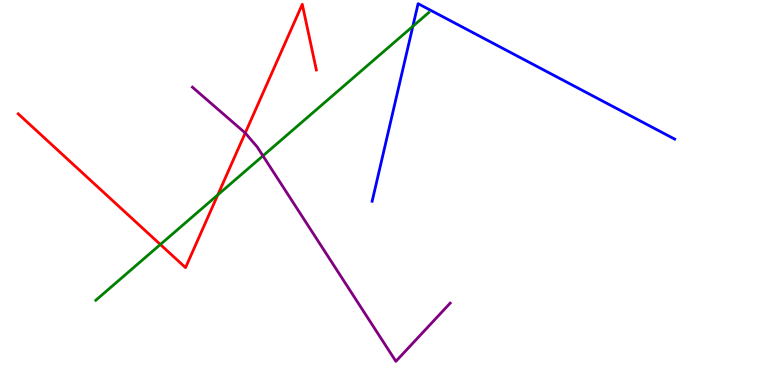[{'lines': ['blue', 'red'], 'intersections': []}, {'lines': ['green', 'red'], 'intersections': [{'x': 2.07, 'y': 3.65}, {'x': 2.81, 'y': 4.94}]}, {'lines': ['purple', 'red'], 'intersections': [{'x': 3.16, 'y': 6.55}]}, {'lines': ['blue', 'green'], 'intersections': [{'x': 5.33, 'y': 9.32}]}, {'lines': ['blue', 'purple'], 'intersections': []}, {'lines': ['green', 'purple'], 'intersections': [{'x': 3.39, 'y': 5.95}]}]